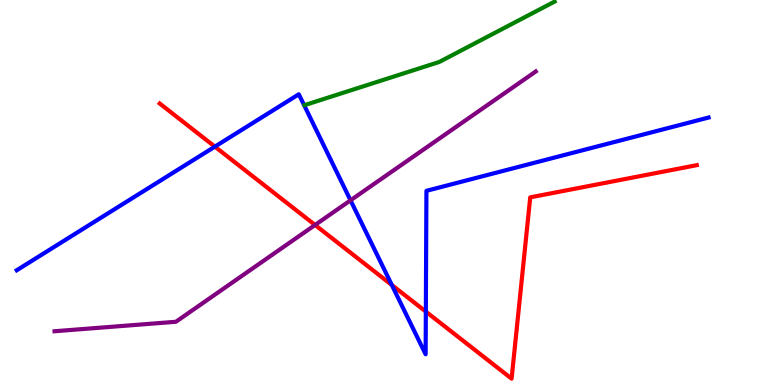[{'lines': ['blue', 'red'], 'intersections': [{'x': 2.77, 'y': 6.19}, {'x': 5.06, 'y': 2.6}, {'x': 5.49, 'y': 1.91}]}, {'lines': ['green', 'red'], 'intersections': []}, {'lines': ['purple', 'red'], 'intersections': [{'x': 4.07, 'y': 4.16}]}, {'lines': ['blue', 'green'], 'intersections': []}, {'lines': ['blue', 'purple'], 'intersections': [{'x': 4.52, 'y': 4.8}]}, {'lines': ['green', 'purple'], 'intersections': []}]